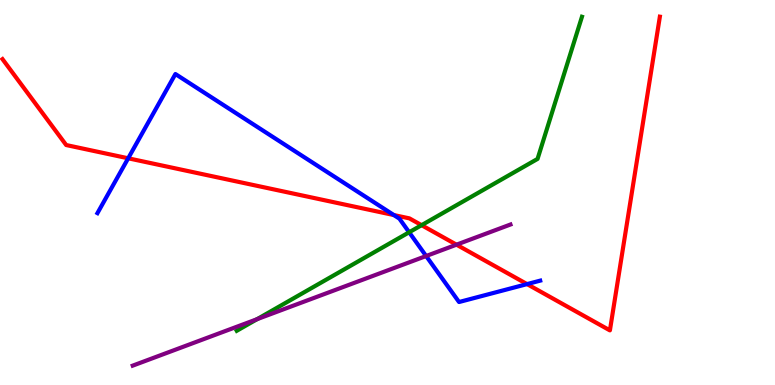[{'lines': ['blue', 'red'], 'intersections': [{'x': 1.65, 'y': 5.89}, {'x': 5.08, 'y': 4.41}, {'x': 6.8, 'y': 2.62}]}, {'lines': ['green', 'red'], 'intersections': [{'x': 5.44, 'y': 4.15}]}, {'lines': ['purple', 'red'], 'intersections': [{'x': 5.89, 'y': 3.64}]}, {'lines': ['blue', 'green'], 'intersections': [{'x': 5.28, 'y': 3.97}]}, {'lines': ['blue', 'purple'], 'intersections': [{'x': 5.5, 'y': 3.35}]}, {'lines': ['green', 'purple'], 'intersections': [{'x': 3.32, 'y': 1.71}]}]